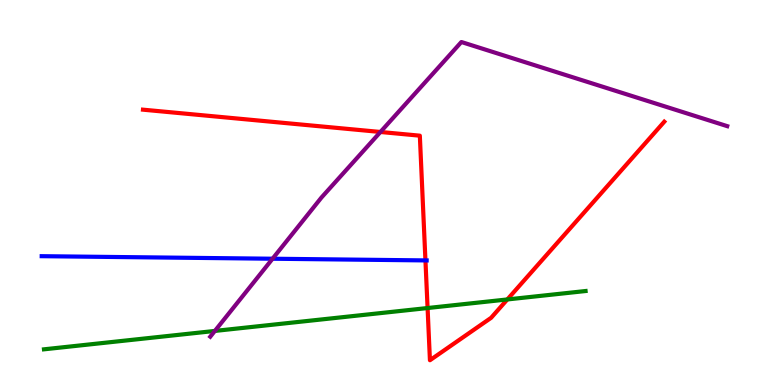[{'lines': ['blue', 'red'], 'intersections': [{'x': 5.49, 'y': 3.24}]}, {'lines': ['green', 'red'], 'intersections': [{'x': 5.52, 'y': 2.0}, {'x': 6.55, 'y': 2.22}]}, {'lines': ['purple', 'red'], 'intersections': [{'x': 4.91, 'y': 6.57}]}, {'lines': ['blue', 'green'], 'intersections': []}, {'lines': ['blue', 'purple'], 'intersections': [{'x': 3.52, 'y': 3.28}]}, {'lines': ['green', 'purple'], 'intersections': [{'x': 2.77, 'y': 1.4}]}]